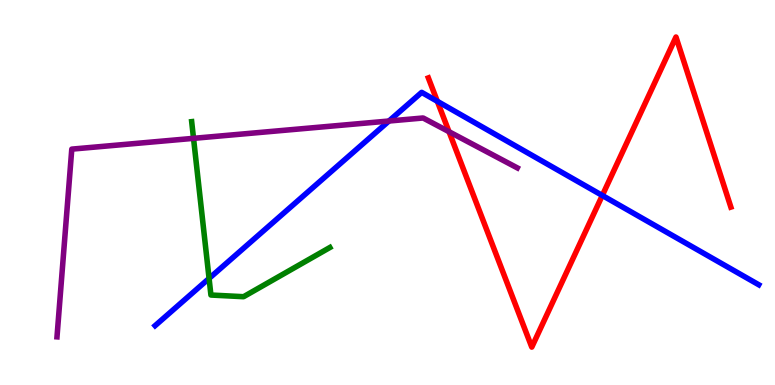[{'lines': ['blue', 'red'], 'intersections': [{'x': 5.64, 'y': 7.37}, {'x': 7.77, 'y': 4.92}]}, {'lines': ['green', 'red'], 'intersections': []}, {'lines': ['purple', 'red'], 'intersections': [{'x': 5.79, 'y': 6.58}]}, {'lines': ['blue', 'green'], 'intersections': [{'x': 2.7, 'y': 2.77}]}, {'lines': ['blue', 'purple'], 'intersections': [{'x': 5.02, 'y': 6.86}]}, {'lines': ['green', 'purple'], 'intersections': [{'x': 2.5, 'y': 6.41}]}]